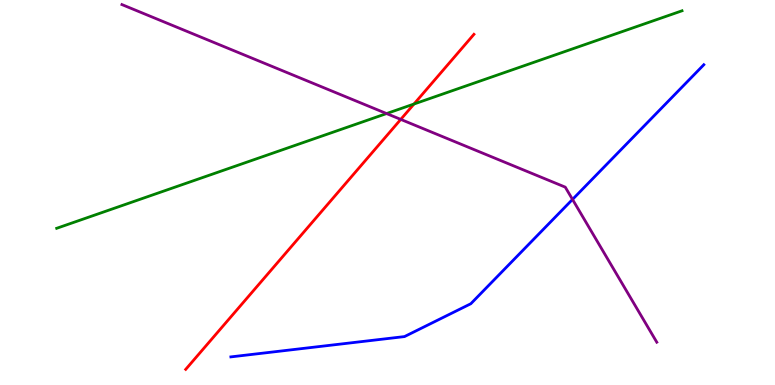[{'lines': ['blue', 'red'], 'intersections': []}, {'lines': ['green', 'red'], 'intersections': [{'x': 5.34, 'y': 7.3}]}, {'lines': ['purple', 'red'], 'intersections': [{'x': 5.17, 'y': 6.9}]}, {'lines': ['blue', 'green'], 'intersections': []}, {'lines': ['blue', 'purple'], 'intersections': [{'x': 7.39, 'y': 4.82}]}, {'lines': ['green', 'purple'], 'intersections': [{'x': 4.99, 'y': 7.05}]}]